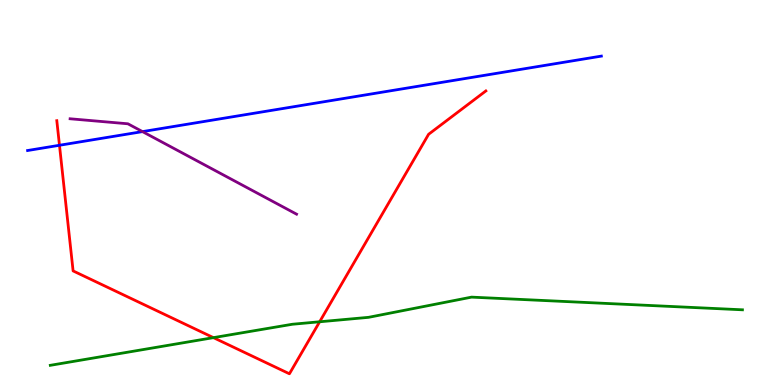[{'lines': ['blue', 'red'], 'intersections': [{'x': 0.767, 'y': 6.23}]}, {'lines': ['green', 'red'], 'intersections': [{'x': 2.75, 'y': 1.23}, {'x': 4.12, 'y': 1.64}]}, {'lines': ['purple', 'red'], 'intersections': []}, {'lines': ['blue', 'green'], 'intersections': []}, {'lines': ['blue', 'purple'], 'intersections': [{'x': 1.84, 'y': 6.58}]}, {'lines': ['green', 'purple'], 'intersections': []}]